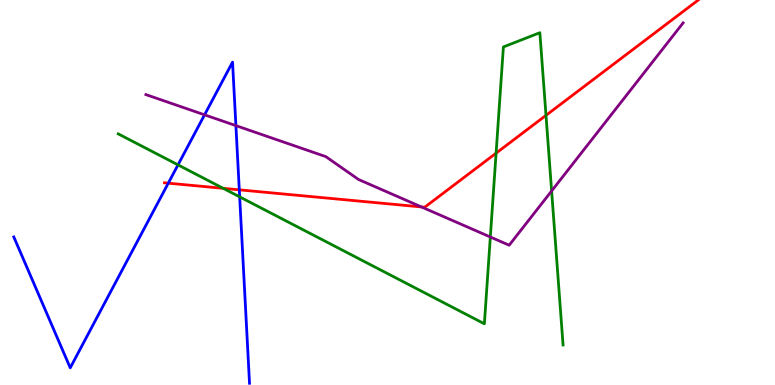[{'lines': ['blue', 'red'], 'intersections': [{'x': 2.17, 'y': 5.24}, {'x': 3.09, 'y': 5.07}]}, {'lines': ['green', 'red'], 'intersections': [{'x': 2.88, 'y': 5.11}, {'x': 6.4, 'y': 6.02}, {'x': 7.05, 'y': 7.0}]}, {'lines': ['purple', 'red'], 'intersections': [{'x': 5.44, 'y': 4.63}]}, {'lines': ['blue', 'green'], 'intersections': [{'x': 2.3, 'y': 5.72}, {'x': 3.09, 'y': 4.89}]}, {'lines': ['blue', 'purple'], 'intersections': [{'x': 2.64, 'y': 7.02}, {'x': 3.04, 'y': 6.74}]}, {'lines': ['green', 'purple'], 'intersections': [{'x': 6.33, 'y': 3.84}, {'x': 7.12, 'y': 5.04}]}]